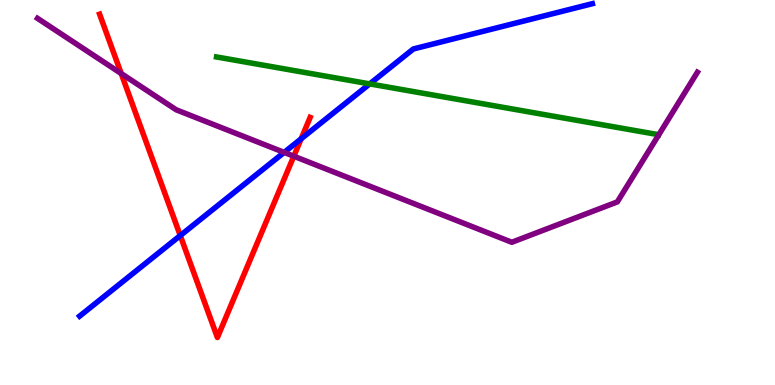[{'lines': ['blue', 'red'], 'intersections': [{'x': 2.33, 'y': 3.88}, {'x': 3.89, 'y': 6.39}]}, {'lines': ['green', 'red'], 'intersections': []}, {'lines': ['purple', 'red'], 'intersections': [{'x': 1.56, 'y': 8.09}, {'x': 3.79, 'y': 5.94}]}, {'lines': ['blue', 'green'], 'intersections': [{'x': 4.77, 'y': 7.82}]}, {'lines': ['blue', 'purple'], 'intersections': [{'x': 3.67, 'y': 6.04}]}, {'lines': ['green', 'purple'], 'intersections': []}]